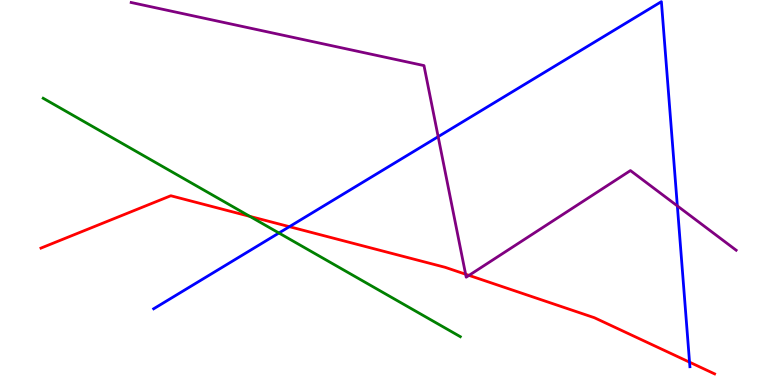[{'lines': ['blue', 'red'], 'intersections': [{'x': 3.73, 'y': 4.11}, {'x': 8.9, 'y': 0.593}]}, {'lines': ['green', 'red'], 'intersections': [{'x': 3.22, 'y': 4.38}]}, {'lines': ['purple', 'red'], 'intersections': [{'x': 6.01, 'y': 2.88}, {'x': 6.05, 'y': 2.85}]}, {'lines': ['blue', 'green'], 'intersections': [{'x': 3.6, 'y': 3.95}]}, {'lines': ['blue', 'purple'], 'intersections': [{'x': 5.65, 'y': 6.45}, {'x': 8.74, 'y': 4.65}]}, {'lines': ['green', 'purple'], 'intersections': []}]